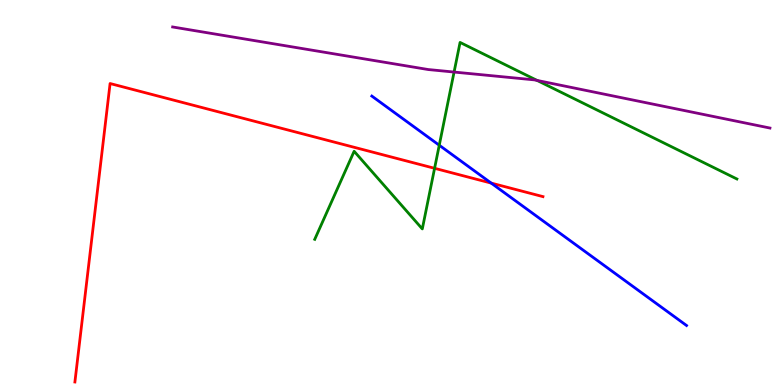[{'lines': ['blue', 'red'], 'intersections': [{'x': 6.34, 'y': 5.24}]}, {'lines': ['green', 'red'], 'intersections': [{'x': 5.61, 'y': 5.63}]}, {'lines': ['purple', 'red'], 'intersections': []}, {'lines': ['blue', 'green'], 'intersections': [{'x': 5.67, 'y': 6.23}]}, {'lines': ['blue', 'purple'], 'intersections': []}, {'lines': ['green', 'purple'], 'intersections': [{'x': 5.86, 'y': 8.13}, {'x': 6.93, 'y': 7.91}]}]